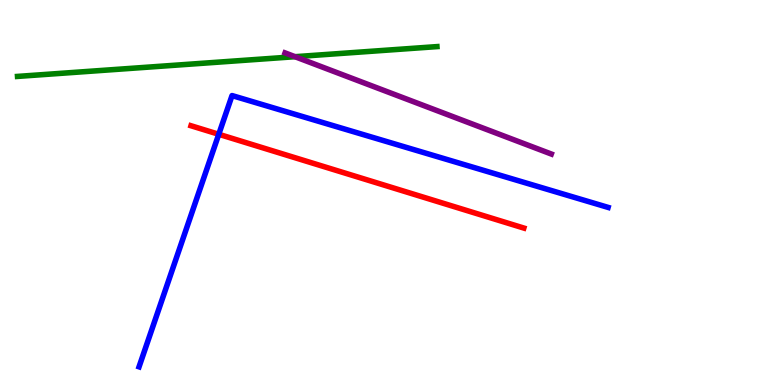[{'lines': ['blue', 'red'], 'intersections': [{'x': 2.82, 'y': 6.51}]}, {'lines': ['green', 'red'], 'intersections': []}, {'lines': ['purple', 'red'], 'intersections': []}, {'lines': ['blue', 'green'], 'intersections': []}, {'lines': ['blue', 'purple'], 'intersections': []}, {'lines': ['green', 'purple'], 'intersections': [{'x': 3.81, 'y': 8.53}]}]